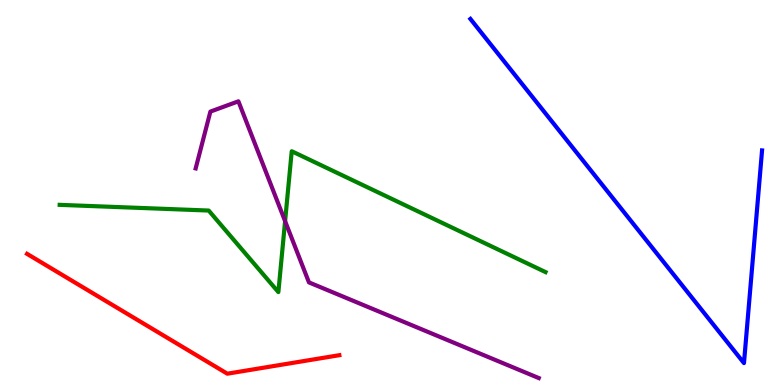[{'lines': ['blue', 'red'], 'intersections': []}, {'lines': ['green', 'red'], 'intersections': []}, {'lines': ['purple', 'red'], 'intersections': []}, {'lines': ['blue', 'green'], 'intersections': []}, {'lines': ['blue', 'purple'], 'intersections': []}, {'lines': ['green', 'purple'], 'intersections': [{'x': 3.68, 'y': 4.26}]}]